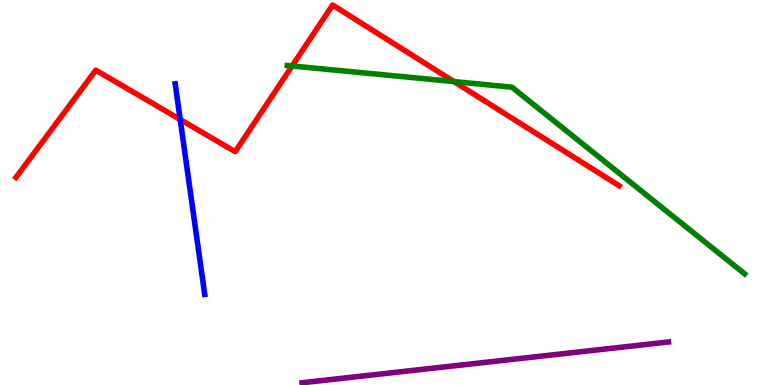[{'lines': ['blue', 'red'], 'intersections': [{'x': 2.33, 'y': 6.9}]}, {'lines': ['green', 'red'], 'intersections': [{'x': 3.77, 'y': 8.29}, {'x': 5.86, 'y': 7.88}]}, {'lines': ['purple', 'red'], 'intersections': []}, {'lines': ['blue', 'green'], 'intersections': []}, {'lines': ['blue', 'purple'], 'intersections': []}, {'lines': ['green', 'purple'], 'intersections': []}]